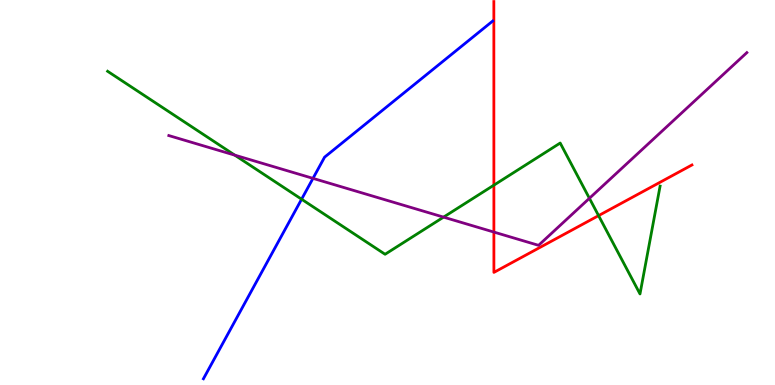[{'lines': ['blue', 'red'], 'intersections': []}, {'lines': ['green', 'red'], 'intersections': [{'x': 6.37, 'y': 5.19}, {'x': 7.72, 'y': 4.4}]}, {'lines': ['purple', 'red'], 'intersections': [{'x': 6.37, 'y': 3.97}]}, {'lines': ['blue', 'green'], 'intersections': [{'x': 3.89, 'y': 4.83}]}, {'lines': ['blue', 'purple'], 'intersections': [{'x': 4.04, 'y': 5.37}]}, {'lines': ['green', 'purple'], 'intersections': [{'x': 3.03, 'y': 5.97}, {'x': 5.72, 'y': 4.36}, {'x': 7.61, 'y': 4.85}]}]